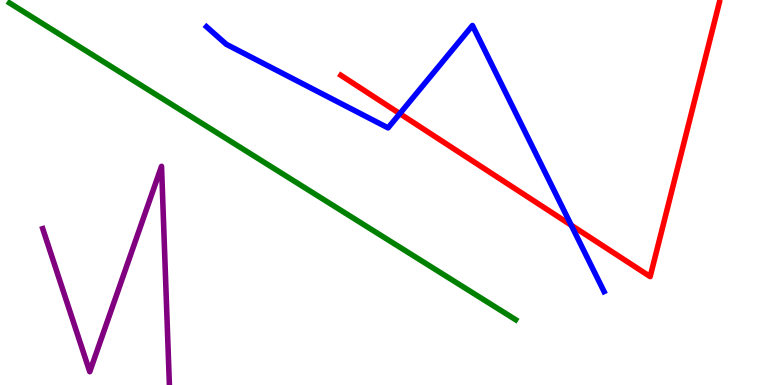[{'lines': ['blue', 'red'], 'intersections': [{'x': 5.16, 'y': 7.05}, {'x': 7.37, 'y': 4.15}]}, {'lines': ['green', 'red'], 'intersections': []}, {'lines': ['purple', 'red'], 'intersections': []}, {'lines': ['blue', 'green'], 'intersections': []}, {'lines': ['blue', 'purple'], 'intersections': []}, {'lines': ['green', 'purple'], 'intersections': []}]